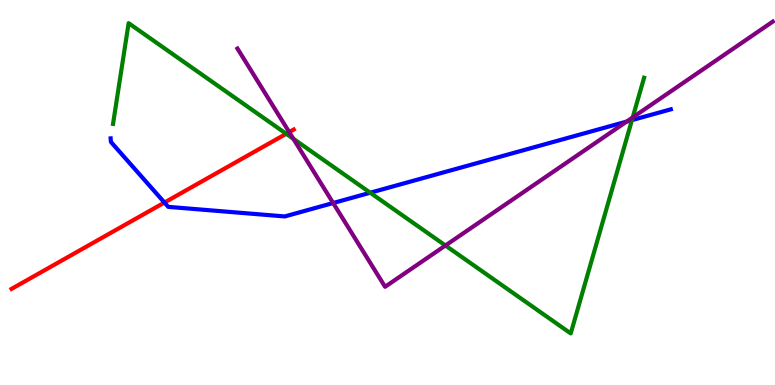[{'lines': ['blue', 'red'], 'intersections': [{'x': 2.12, 'y': 4.74}]}, {'lines': ['green', 'red'], 'intersections': [{'x': 3.69, 'y': 6.53}]}, {'lines': ['purple', 'red'], 'intersections': [{'x': 3.73, 'y': 6.57}]}, {'lines': ['blue', 'green'], 'intersections': [{'x': 4.78, 'y': 4.99}, {'x': 8.15, 'y': 6.88}]}, {'lines': ['blue', 'purple'], 'intersections': [{'x': 4.3, 'y': 4.73}, {'x': 8.09, 'y': 6.84}]}, {'lines': ['green', 'purple'], 'intersections': [{'x': 3.79, 'y': 6.4}, {'x': 5.75, 'y': 3.62}, {'x': 8.16, 'y': 6.95}]}]